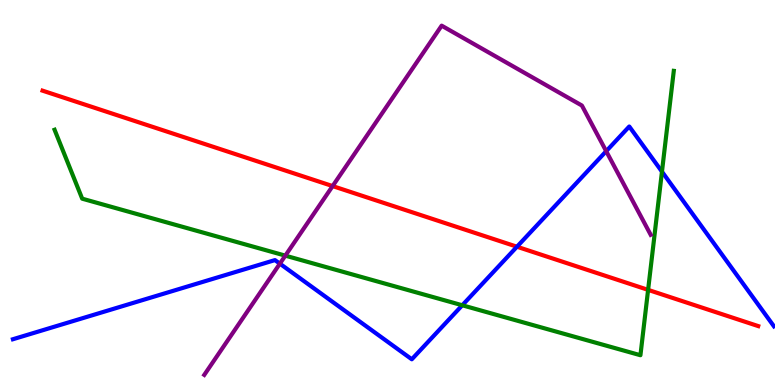[{'lines': ['blue', 'red'], 'intersections': [{'x': 6.67, 'y': 3.59}]}, {'lines': ['green', 'red'], 'intersections': [{'x': 8.36, 'y': 2.47}]}, {'lines': ['purple', 'red'], 'intersections': [{'x': 4.29, 'y': 5.17}]}, {'lines': ['blue', 'green'], 'intersections': [{'x': 5.96, 'y': 2.07}, {'x': 8.54, 'y': 5.54}]}, {'lines': ['blue', 'purple'], 'intersections': [{'x': 3.61, 'y': 3.15}, {'x': 7.82, 'y': 6.07}]}, {'lines': ['green', 'purple'], 'intersections': [{'x': 3.68, 'y': 3.36}]}]